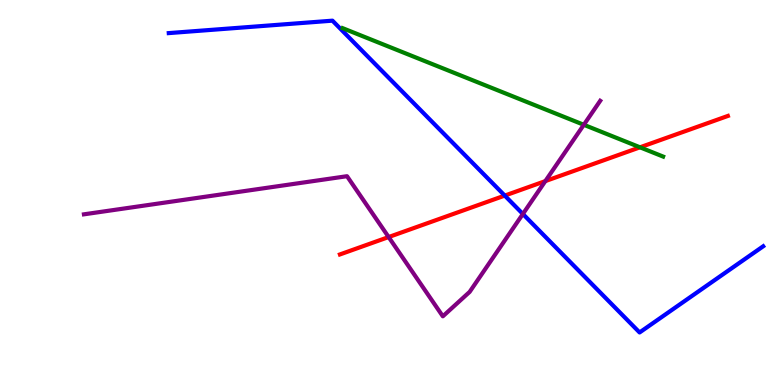[{'lines': ['blue', 'red'], 'intersections': [{'x': 6.51, 'y': 4.92}]}, {'lines': ['green', 'red'], 'intersections': [{'x': 8.26, 'y': 6.17}]}, {'lines': ['purple', 'red'], 'intersections': [{'x': 5.01, 'y': 3.84}, {'x': 7.04, 'y': 5.3}]}, {'lines': ['blue', 'green'], 'intersections': []}, {'lines': ['blue', 'purple'], 'intersections': [{'x': 6.75, 'y': 4.44}]}, {'lines': ['green', 'purple'], 'intersections': [{'x': 7.53, 'y': 6.76}]}]